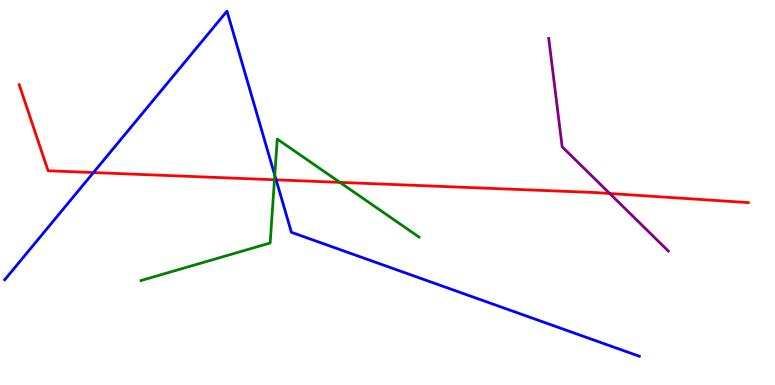[{'lines': ['blue', 'red'], 'intersections': [{'x': 1.21, 'y': 5.52}, {'x': 3.56, 'y': 5.33}]}, {'lines': ['green', 'red'], 'intersections': [{'x': 3.54, 'y': 5.33}, {'x': 4.39, 'y': 5.26}]}, {'lines': ['purple', 'red'], 'intersections': [{'x': 7.87, 'y': 4.97}]}, {'lines': ['blue', 'green'], 'intersections': [{'x': 3.55, 'y': 5.45}]}, {'lines': ['blue', 'purple'], 'intersections': []}, {'lines': ['green', 'purple'], 'intersections': []}]